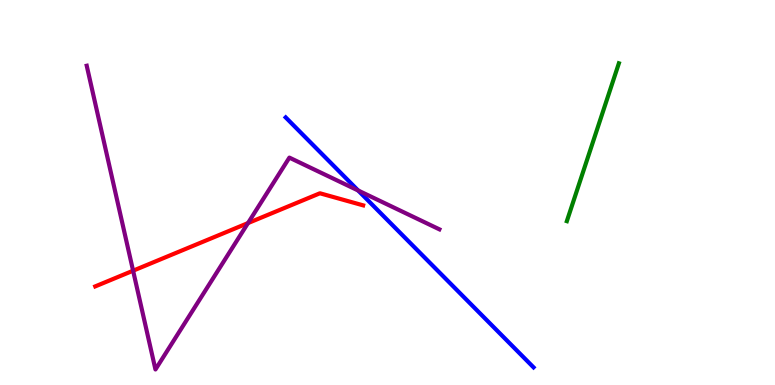[{'lines': ['blue', 'red'], 'intersections': []}, {'lines': ['green', 'red'], 'intersections': []}, {'lines': ['purple', 'red'], 'intersections': [{'x': 1.72, 'y': 2.97}, {'x': 3.2, 'y': 4.21}]}, {'lines': ['blue', 'green'], 'intersections': []}, {'lines': ['blue', 'purple'], 'intersections': [{'x': 4.62, 'y': 5.05}]}, {'lines': ['green', 'purple'], 'intersections': []}]